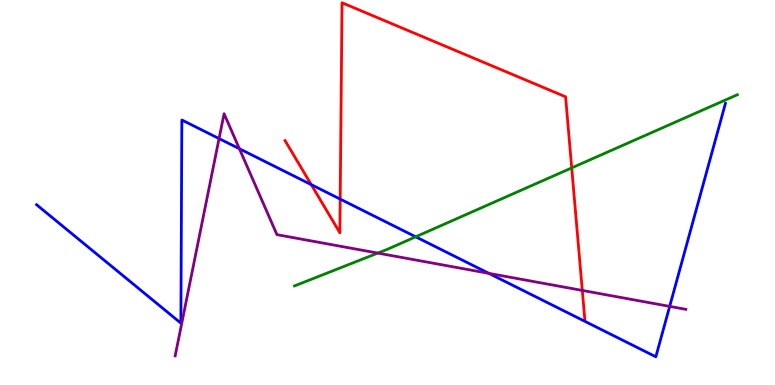[{'lines': ['blue', 'red'], 'intersections': [{'x': 4.02, 'y': 5.2}, {'x': 4.39, 'y': 4.83}]}, {'lines': ['green', 'red'], 'intersections': [{'x': 7.38, 'y': 5.64}]}, {'lines': ['purple', 'red'], 'intersections': [{'x': 7.51, 'y': 2.46}]}, {'lines': ['blue', 'green'], 'intersections': [{'x': 5.36, 'y': 3.85}]}, {'lines': ['blue', 'purple'], 'intersections': [{'x': 2.83, 'y': 6.4}, {'x': 3.09, 'y': 6.14}, {'x': 6.31, 'y': 2.9}, {'x': 8.64, 'y': 2.04}]}, {'lines': ['green', 'purple'], 'intersections': [{'x': 4.88, 'y': 3.43}]}]